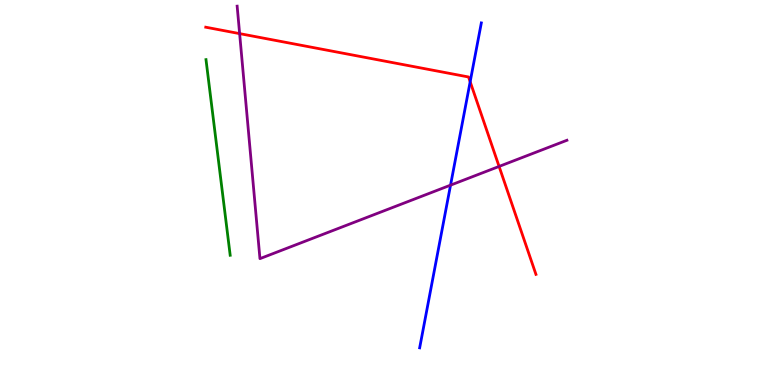[{'lines': ['blue', 'red'], 'intersections': [{'x': 6.07, 'y': 7.88}]}, {'lines': ['green', 'red'], 'intersections': []}, {'lines': ['purple', 'red'], 'intersections': [{'x': 3.09, 'y': 9.13}, {'x': 6.44, 'y': 5.68}]}, {'lines': ['blue', 'green'], 'intersections': []}, {'lines': ['blue', 'purple'], 'intersections': [{'x': 5.81, 'y': 5.19}]}, {'lines': ['green', 'purple'], 'intersections': []}]